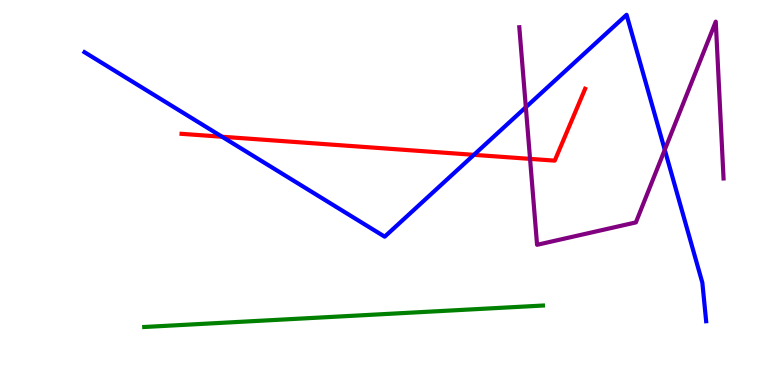[{'lines': ['blue', 'red'], 'intersections': [{'x': 2.87, 'y': 6.45}, {'x': 6.11, 'y': 5.98}]}, {'lines': ['green', 'red'], 'intersections': []}, {'lines': ['purple', 'red'], 'intersections': [{'x': 6.84, 'y': 5.87}]}, {'lines': ['blue', 'green'], 'intersections': []}, {'lines': ['blue', 'purple'], 'intersections': [{'x': 6.78, 'y': 7.22}, {'x': 8.58, 'y': 6.11}]}, {'lines': ['green', 'purple'], 'intersections': []}]